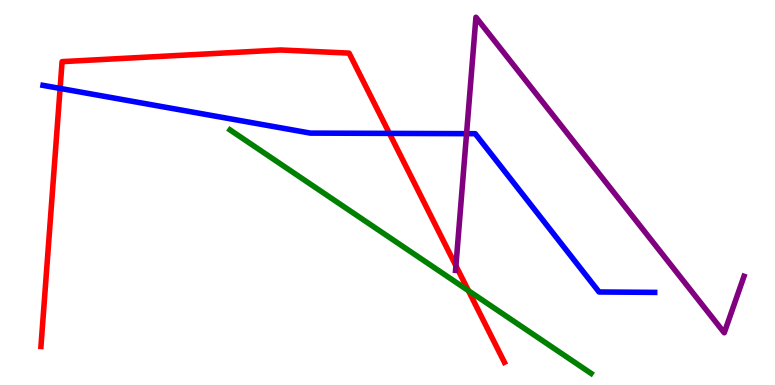[{'lines': ['blue', 'red'], 'intersections': [{'x': 0.776, 'y': 7.7}, {'x': 5.02, 'y': 6.54}]}, {'lines': ['green', 'red'], 'intersections': [{'x': 6.04, 'y': 2.45}]}, {'lines': ['purple', 'red'], 'intersections': [{'x': 5.88, 'y': 3.1}]}, {'lines': ['blue', 'green'], 'intersections': []}, {'lines': ['blue', 'purple'], 'intersections': [{'x': 6.02, 'y': 6.53}]}, {'lines': ['green', 'purple'], 'intersections': []}]